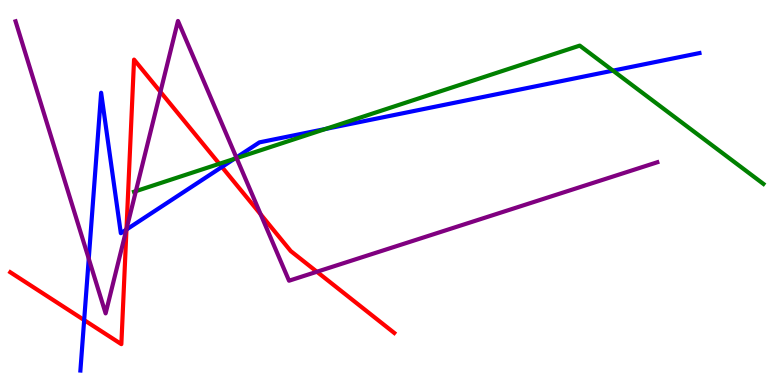[{'lines': ['blue', 'red'], 'intersections': [{'x': 1.09, 'y': 1.69}, {'x': 1.63, 'y': 4.04}, {'x': 2.86, 'y': 5.66}]}, {'lines': ['green', 'red'], 'intersections': [{'x': 2.83, 'y': 5.75}]}, {'lines': ['purple', 'red'], 'intersections': [{'x': 1.63, 'y': 4.05}, {'x': 2.07, 'y': 7.61}, {'x': 3.36, 'y': 4.43}, {'x': 4.09, 'y': 2.94}]}, {'lines': ['blue', 'green'], 'intersections': [{'x': 3.02, 'y': 5.87}, {'x': 4.2, 'y': 6.65}, {'x': 7.91, 'y': 8.17}]}, {'lines': ['blue', 'purple'], 'intersections': [{'x': 1.15, 'y': 3.28}, {'x': 1.63, 'y': 4.04}, {'x': 3.05, 'y': 5.91}]}, {'lines': ['green', 'purple'], 'intersections': [{'x': 1.75, 'y': 5.03}, {'x': 3.05, 'y': 5.89}]}]